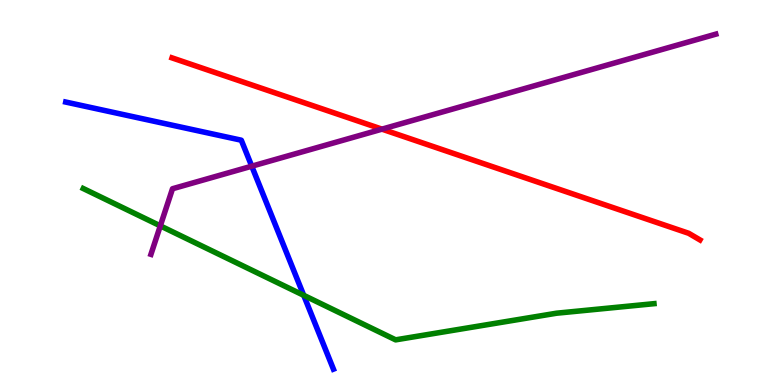[{'lines': ['blue', 'red'], 'intersections': []}, {'lines': ['green', 'red'], 'intersections': []}, {'lines': ['purple', 'red'], 'intersections': [{'x': 4.93, 'y': 6.65}]}, {'lines': ['blue', 'green'], 'intersections': [{'x': 3.92, 'y': 2.33}]}, {'lines': ['blue', 'purple'], 'intersections': [{'x': 3.25, 'y': 5.68}]}, {'lines': ['green', 'purple'], 'intersections': [{'x': 2.07, 'y': 4.13}]}]